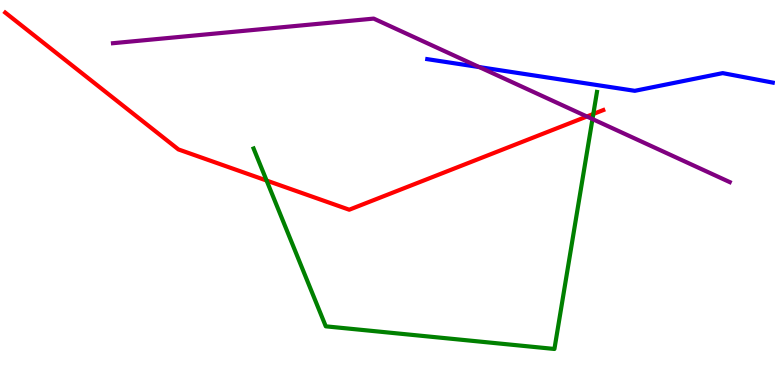[{'lines': ['blue', 'red'], 'intersections': []}, {'lines': ['green', 'red'], 'intersections': [{'x': 3.44, 'y': 5.31}, {'x': 7.66, 'y': 7.04}]}, {'lines': ['purple', 'red'], 'intersections': [{'x': 7.57, 'y': 6.97}]}, {'lines': ['blue', 'green'], 'intersections': []}, {'lines': ['blue', 'purple'], 'intersections': [{'x': 6.18, 'y': 8.26}]}, {'lines': ['green', 'purple'], 'intersections': [{'x': 7.64, 'y': 6.91}]}]